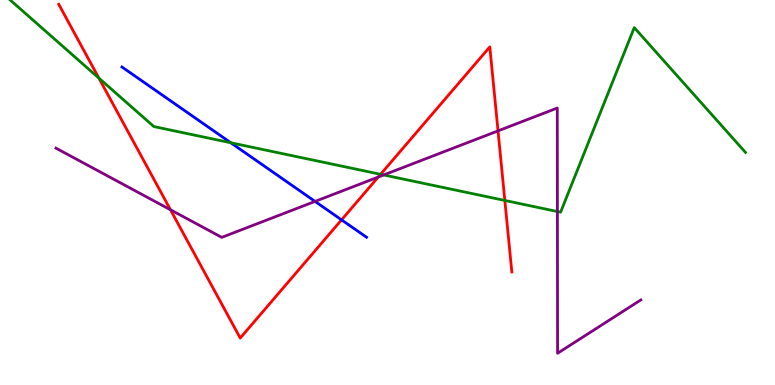[{'lines': ['blue', 'red'], 'intersections': [{'x': 4.41, 'y': 4.29}]}, {'lines': ['green', 'red'], 'intersections': [{'x': 1.28, 'y': 7.97}, {'x': 4.91, 'y': 5.47}, {'x': 6.51, 'y': 4.79}]}, {'lines': ['purple', 'red'], 'intersections': [{'x': 2.2, 'y': 4.55}, {'x': 4.88, 'y': 5.4}, {'x': 6.43, 'y': 6.6}]}, {'lines': ['blue', 'green'], 'intersections': [{'x': 2.98, 'y': 6.29}]}, {'lines': ['blue', 'purple'], 'intersections': [{'x': 4.07, 'y': 4.77}]}, {'lines': ['green', 'purple'], 'intersections': [{'x': 4.95, 'y': 5.46}, {'x': 7.19, 'y': 4.51}]}]